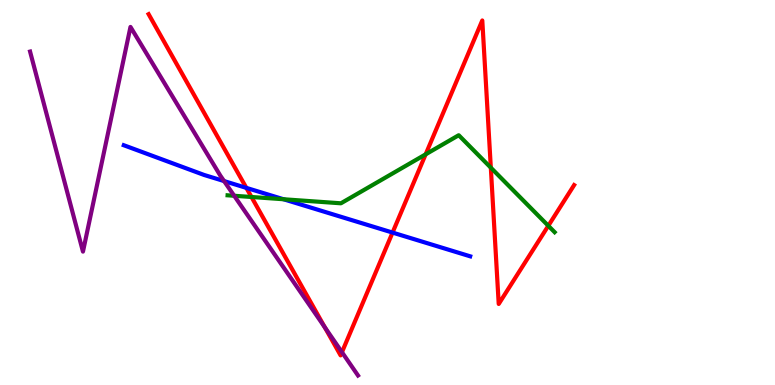[{'lines': ['blue', 'red'], 'intersections': [{'x': 3.18, 'y': 5.12}, {'x': 5.07, 'y': 3.96}]}, {'lines': ['green', 'red'], 'intersections': [{'x': 3.24, 'y': 4.88}, {'x': 5.49, 'y': 5.99}, {'x': 6.33, 'y': 5.64}, {'x': 7.07, 'y': 4.14}]}, {'lines': ['purple', 'red'], 'intersections': [{'x': 4.19, 'y': 1.5}, {'x': 4.41, 'y': 0.852}]}, {'lines': ['blue', 'green'], 'intersections': [{'x': 3.66, 'y': 4.82}]}, {'lines': ['blue', 'purple'], 'intersections': [{'x': 2.89, 'y': 5.3}]}, {'lines': ['green', 'purple'], 'intersections': [{'x': 3.02, 'y': 4.92}]}]